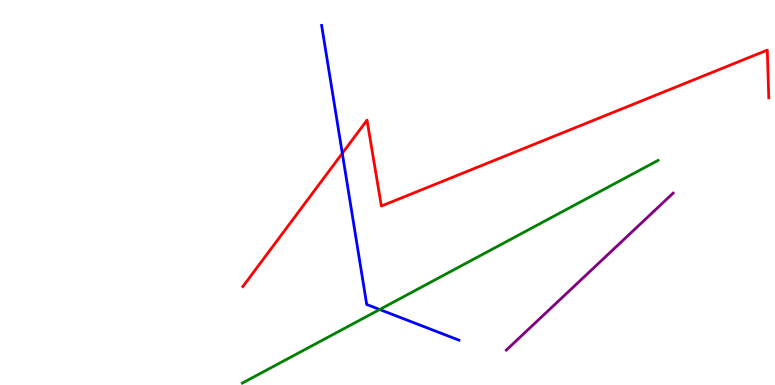[{'lines': ['blue', 'red'], 'intersections': [{'x': 4.42, 'y': 6.02}]}, {'lines': ['green', 'red'], 'intersections': []}, {'lines': ['purple', 'red'], 'intersections': []}, {'lines': ['blue', 'green'], 'intersections': [{'x': 4.9, 'y': 1.96}]}, {'lines': ['blue', 'purple'], 'intersections': []}, {'lines': ['green', 'purple'], 'intersections': []}]